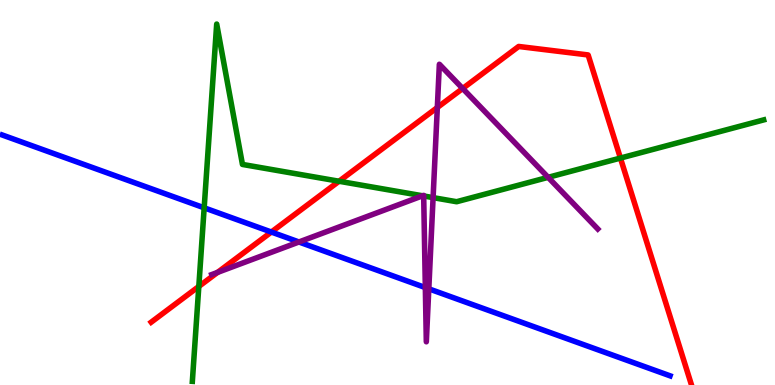[{'lines': ['blue', 'red'], 'intersections': [{'x': 3.5, 'y': 3.97}]}, {'lines': ['green', 'red'], 'intersections': [{'x': 2.57, 'y': 2.56}, {'x': 4.37, 'y': 5.29}, {'x': 8.01, 'y': 5.89}]}, {'lines': ['purple', 'red'], 'intersections': [{'x': 2.81, 'y': 2.92}, {'x': 5.64, 'y': 7.21}, {'x': 5.97, 'y': 7.7}]}, {'lines': ['blue', 'green'], 'intersections': [{'x': 2.63, 'y': 4.6}]}, {'lines': ['blue', 'purple'], 'intersections': [{'x': 3.86, 'y': 3.71}, {'x': 5.49, 'y': 2.53}, {'x': 5.53, 'y': 2.5}]}, {'lines': ['green', 'purple'], 'intersections': [{'x': 5.45, 'y': 4.91}, {'x': 5.47, 'y': 4.91}, {'x': 5.59, 'y': 4.87}, {'x': 7.07, 'y': 5.39}]}]